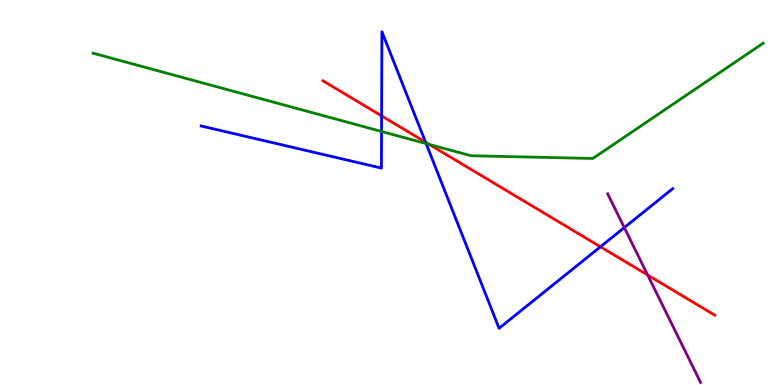[{'lines': ['blue', 'red'], 'intersections': [{'x': 4.92, 'y': 6.99}, {'x': 5.49, 'y': 6.31}, {'x': 7.75, 'y': 3.59}]}, {'lines': ['green', 'red'], 'intersections': [{'x': 5.54, 'y': 6.25}]}, {'lines': ['purple', 'red'], 'intersections': [{'x': 8.36, 'y': 2.86}]}, {'lines': ['blue', 'green'], 'intersections': [{'x': 4.92, 'y': 6.59}, {'x': 5.5, 'y': 6.27}]}, {'lines': ['blue', 'purple'], 'intersections': [{'x': 8.06, 'y': 4.09}]}, {'lines': ['green', 'purple'], 'intersections': []}]